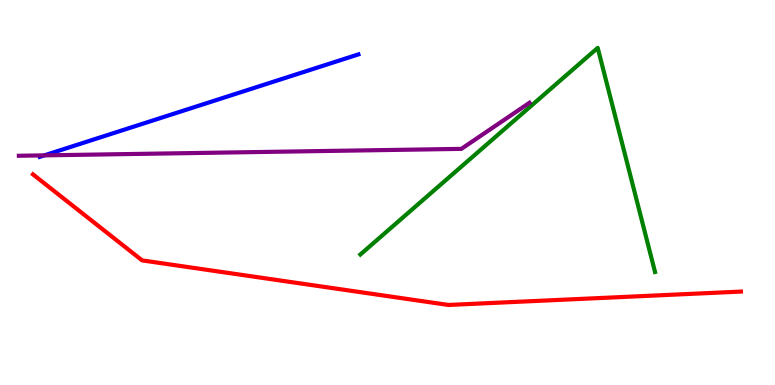[{'lines': ['blue', 'red'], 'intersections': []}, {'lines': ['green', 'red'], 'intersections': []}, {'lines': ['purple', 'red'], 'intersections': []}, {'lines': ['blue', 'green'], 'intersections': []}, {'lines': ['blue', 'purple'], 'intersections': [{'x': 0.572, 'y': 5.96}]}, {'lines': ['green', 'purple'], 'intersections': []}]